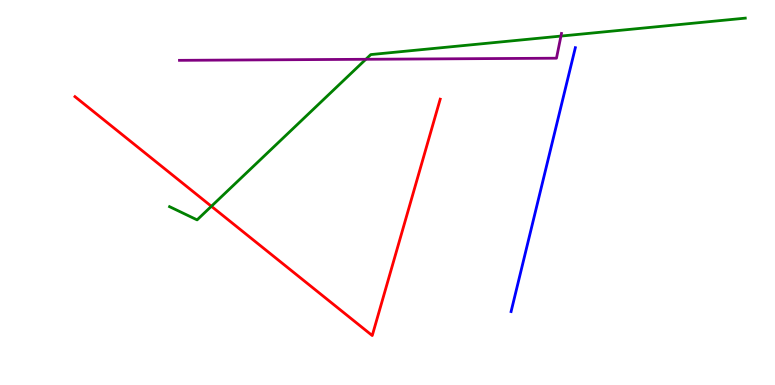[{'lines': ['blue', 'red'], 'intersections': []}, {'lines': ['green', 'red'], 'intersections': [{'x': 2.73, 'y': 4.64}]}, {'lines': ['purple', 'red'], 'intersections': []}, {'lines': ['blue', 'green'], 'intersections': []}, {'lines': ['blue', 'purple'], 'intersections': []}, {'lines': ['green', 'purple'], 'intersections': [{'x': 4.72, 'y': 8.46}, {'x': 7.24, 'y': 9.06}]}]